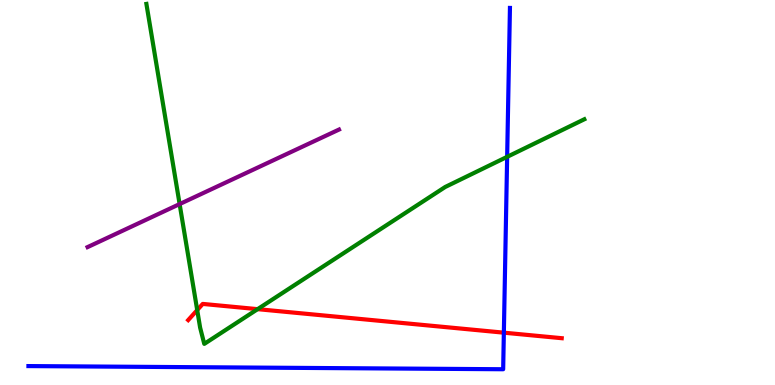[{'lines': ['blue', 'red'], 'intersections': [{'x': 6.5, 'y': 1.36}]}, {'lines': ['green', 'red'], 'intersections': [{'x': 2.54, 'y': 1.95}, {'x': 3.32, 'y': 1.97}]}, {'lines': ['purple', 'red'], 'intersections': []}, {'lines': ['blue', 'green'], 'intersections': [{'x': 6.54, 'y': 5.93}]}, {'lines': ['blue', 'purple'], 'intersections': []}, {'lines': ['green', 'purple'], 'intersections': [{'x': 2.32, 'y': 4.7}]}]